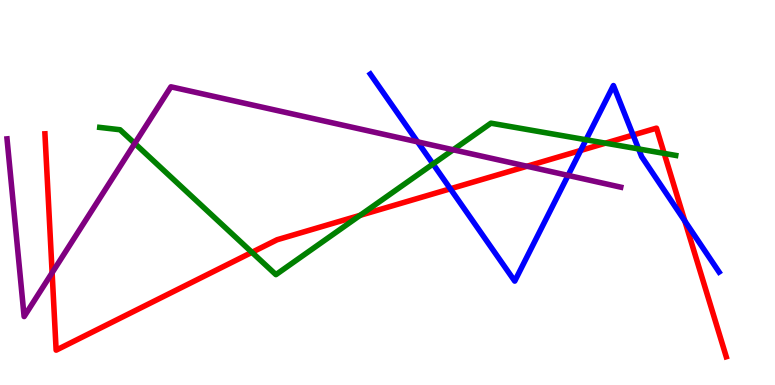[{'lines': ['blue', 'red'], 'intersections': [{'x': 5.81, 'y': 5.1}, {'x': 7.49, 'y': 6.09}, {'x': 8.17, 'y': 6.49}, {'x': 8.84, 'y': 4.26}]}, {'lines': ['green', 'red'], 'intersections': [{'x': 3.25, 'y': 3.45}, {'x': 4.65, 'y': 4.41}, {'x': 7.81, 'y': 6.28}, {'x': 8.57, 'y': 6.02}]}, {'lines': ['purple', 'red'], 'intersections': [{'x': 0.673, 'y': 2.92}, {'x': 6.8, 'y': 5.68}]}, {'lines': ['blue', 'green'], 'intersections': [{'x': 5.59, 'y': 5.74}, {'x': 7.56, 'y': 6.37}, {'x': 8.24, 'y': 6.13}]}, {'lines': ['blue', 'purple'], 'intersections': [{'x': 5.39, 'y': 6.32}, {'x': 7.33, 'y': 5.44}]}, {'lines': ['green', 'purple'], 'intersections': [{'x': 1.74, 'y': 6.27}, {'x': 5.85, 'y': 6.11}]}]